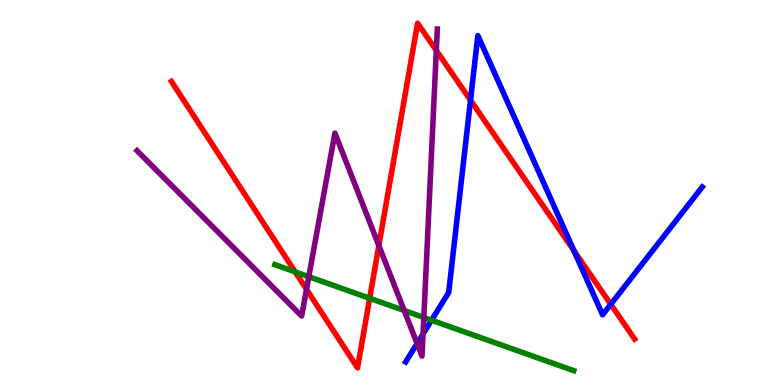[{'lines': ['blue', 'red'], 'intersections': [{'x': 6.07, 'y': 7.4}, {'x': 7.41, 'y': 3.49}, {'x': 7.88, 'y': 2.1}]}, {'lines': ['green', 'red'], 'intersections': [{'x': 3.81, 'y': 2.94}, {'x': 4.77, 'y': 2.25}]}, {'lines': ['purple', 'red'], 'intersections': [{'x': 3.95, 'y': 2.49}, {'x': 4.89, 'y': 3.62}, {'x': 5.63, 'y': 8.69}]}, {'lines': ['blue', 'green'], 'intersections': [{'x': 5.57, 'y': 1.68}]}, {'lines': ['blue', 'purple'], 'intersections': [{'x': 5.38, 'y': 1.08}, {'x': 5.46, 'y': 1.33}]}, {'lines': ['green', 'purple'], 'intersections': [{'x': 3.98, 'y': 2.81}, {'x': 5.22, 'y': 1.93}, {'x': 5.47, 'y': 1.75}]}]